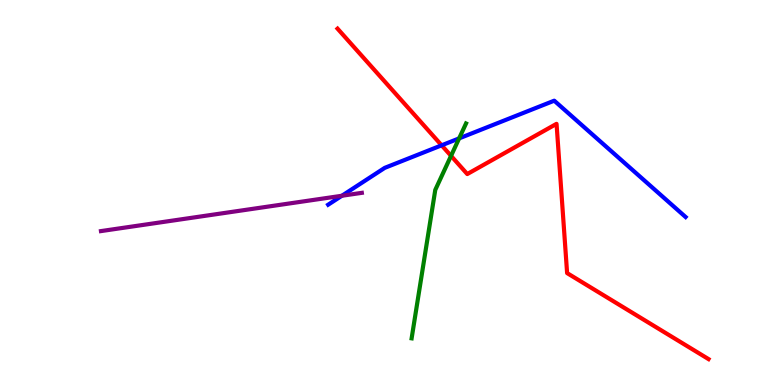[{'lines': ['blue', 'red'], 'intersections': [{'x': 5.7, 'y': 6.23}]}, {'lines': ['green', 'red'], 'intersections': [{'x': 5.82, 'y': 5.95}]}, {'lines': ['purple', 'red'], 'intersections': []}, {'lines': ['blue', 'green'], 'intersections': [{'x': 5.92, 'y': 6.41}]}, {'lines': ['blue', 'purple'], 'intersections': [{'x': 4.41, 'y': 4.92}]}, {'lines': ['green', 'purple'], 'intersections': []}]